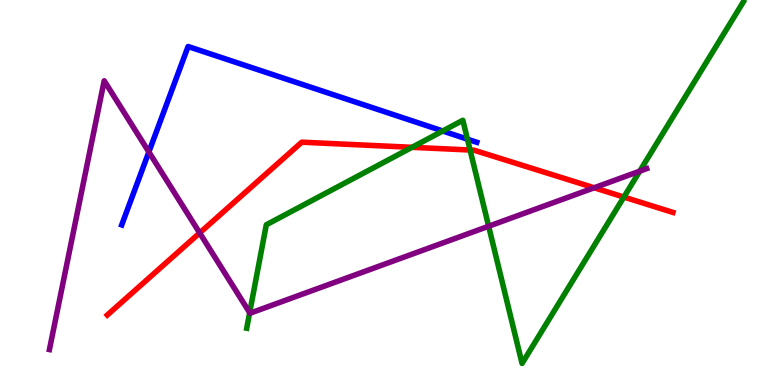[{'lines': ['blue', 'red'], 'intersections': []}, {'lines': ['green', 'red'], 'intersections': [{'x': 5.32, 'y': 6.17}, {'x': 6.07, 'y': 6.1}, {'x': 8.05, 'y': 4.88}]}, {'lines': ['purple', 'red'], 'intersections': [{'x': 2.58, 'y': 3.95}, {'x': 7.67, 'y': 5.12}]}, {'lines': ['blue', 'green'], 'intersections': [{'x': 5.71, 'y': 6.6}, {'x': 6.03, 'y': 6.38}]}, {'lines': ['blue', 'purple'], 'intersections': [{'x': 1.92, 'y': 6.05}]}, {'lines': ['green', 'purple'], 'intersections': [{'x': 3.22, 'y': 1.88}, {'x': 6.31, 'y': 4.12}, {'x': 8.25, 'y': 5.55}]}]